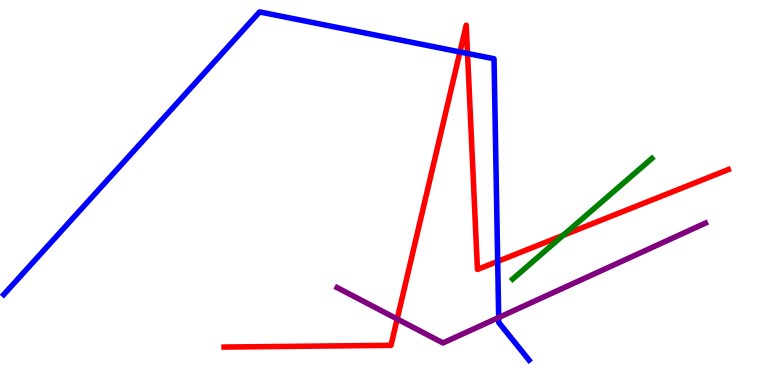[{'lines': ['blue', 'red'], 'intersections': [{'x': 5.93, 'y': 8.65}, {'x': 6.03, 'y': 8.61}, {'x': 6.42, 'y': 3.21}]}, {'lines': ['green', 'red'], 'intersections': [{'x': 7.27, 'y': 3.89}]}, {'lines': ['purple', 'red'], 'intersections': [{'x': 5.12, 'y': 1.71}]}, {'lines': ['blue', 'green'], 'intersections': []}, {'lines': ['blue', 'purple'], 'intersections': [{'x': 6.43, 'y': 1.75}]}, {'lines': ['green', 'purple'], 'intersections': []}]